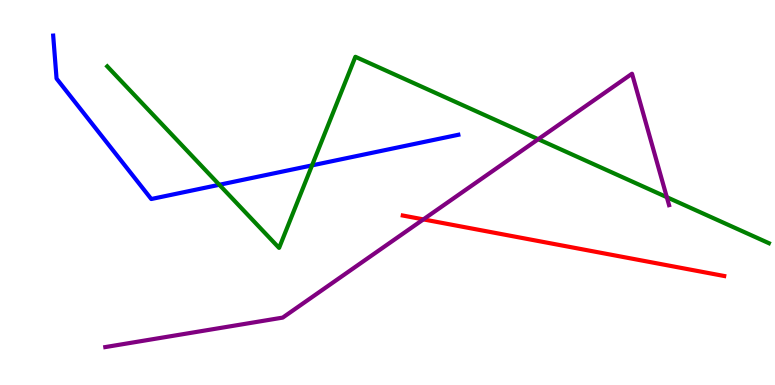[{'lines': ['blue', 'red'], 'intersections': []}, {'lines': ['green', 'red'], 'intersections': []}, {'lines': ['purple', 'red'], 'intersections': [{'x': 5.46, 'y': 4.3}]}, {'lines': ['blue', 'green'], 'intersections': [{'x': 2.83, 'y': 5.2}, {'x': 4.03, 'y': 5.7}]}, {'lines': ['blue', 'purple'], 'intersections': []}, {'lines': ['green', 'purple'], 'intersections': [{'x': 6.94, 'y': 6.38}, {'x': 8.6, 'y': 4.88}]}]